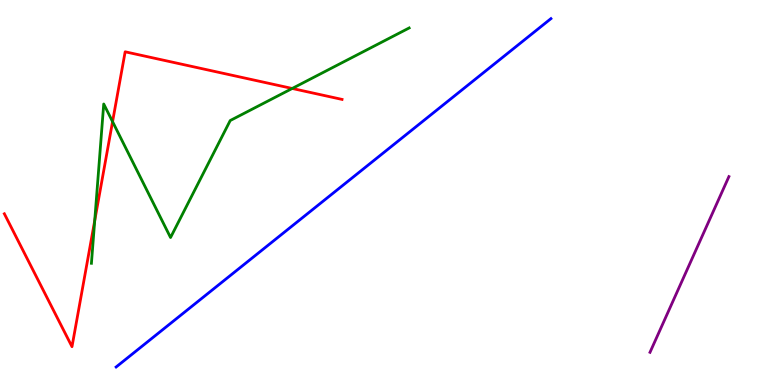[{'lines': ['blue', 'red'], 'intersections': []}, {'lines': ['green', 'red'], 'intersections': [{'x': 1.22, 'y': 4.27}, {'x': 1.45, 'y': 6.84}, {'x': 3.77, 'y': 7.7}]}, {'lines': ['purple', 'red'], 'intersections': []}, {'lines': ['blue', 'green'], 'intersections': []}, {'lines': ['blue', 'purple'], 'intersections': []}, {'lines': ['green', 'purple'], 'intersections': []}]